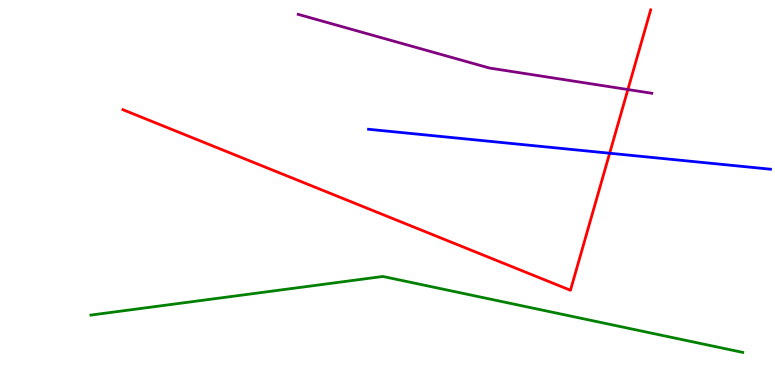[{'lines': ['blue', 'red'], 'intersections': [{'x': 7.87, 'y': 6.02}]}, {'lines': ['green', 'red'], 'intersections': []}, {'lines': ['purple', 'red'], 'intersections': [{'x': 8.1, 'y': 7.67}]}, {'lines': ['blue', 'green'], 'intersections': []}, {'lines': ['blue', 'purple'], 'intersections': []}, {'lines': ['green', 'purple'], 'intersections': []}]